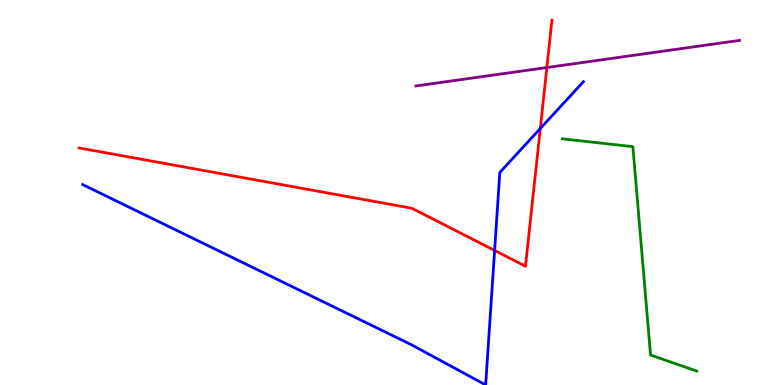[{'lines': ['blue', 'red'], 'intersections': [{'x': 6.38, 'y': 3.49}, {'x': 6.97, 'y': 6.66}]}, {'lines': ['green', 'red'], 'intersections': []}, {'lines': ['purple', 'red'], 'intersections': [{'x': 7.06, 'y': 8.25}]}, {'lines': ['blue', 'green'], 'intersections': []}, {'lines': ['blue', 'purple'], 'intersections': []}, {'lines': ['green', 'purple'], 'intersections': []}]